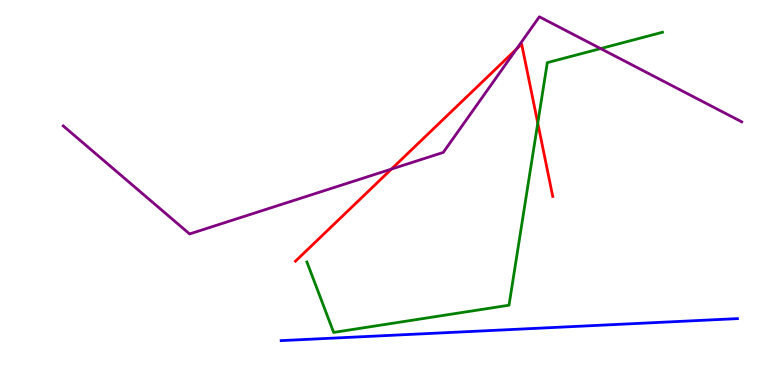[{'lines': ['blue', 'red'], 'intersections': []}, {'lines': ['green', 'red'], 'intersections': [{'x': 6.94, 'y': 6.8}]}, {'lines': ['purple', 'red'], 'intersections': [{'x': 5.05, 'y': 5.61}, {'x': 6.66, 'y': 8.72}]}, {'lines': ['blue', 'green'], 'intersections': []}, {'lines': ['blue', 'purple'], 'intersections': []}, {'lines': ['green', 'purple'], 'intersections': [{'x': 7.75, 'y': 8.74}]}]